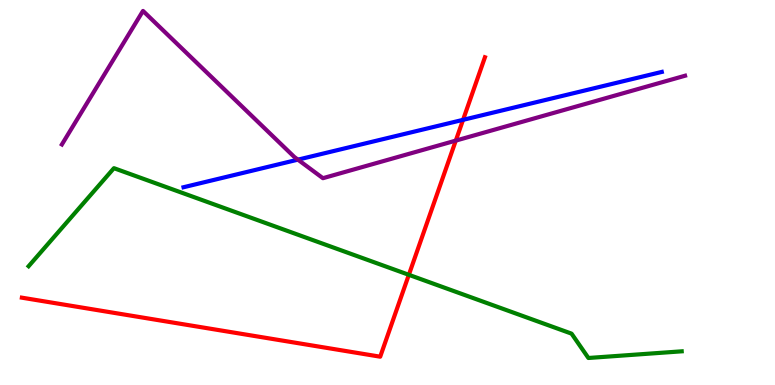[{'lines': ['blue', 'red'], 'intersections': [{'x': 5.97, 'y': 6.89}]}, {'lines': ['green', 'red'], 'intersections': [{'x': 5.28, 'y': 2.86}]}, {'lines': ['purple', 'red'], 'intersections': [{'x': 5.88, 'y': 6.35}]}, {'lines': ['blue', 'green'], 'intersections': []}, {'lines': ['blue', 'purple'], 'intersections': [{'x': 3.84, 'y': 5.85}]}, {'lines': ['green', 'purple'], 'intersections': []}]